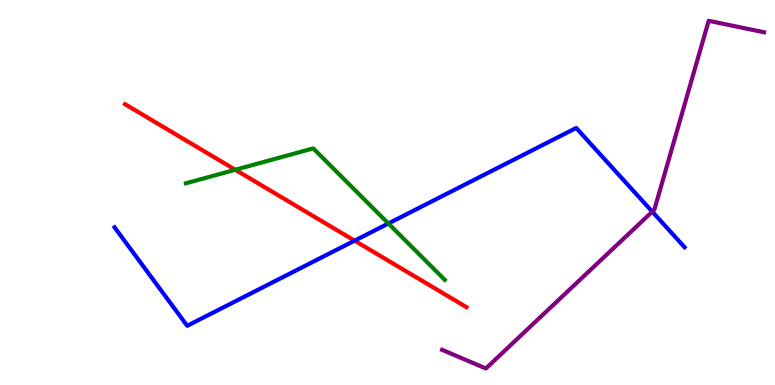[{'lines': ['blue', 'red'], 'intersections': [{'x': 4.58, 'y': 3.75}]}, {'lines': ['green', 'red'], 'intersections': [{'x': 3.04, 'y': 5.59}]}, {'lines': ['purple', 'red'], 'intersections': []}, {'lines': ['blue', 'green'], 'intersections': [{'x': 5.01, 'y': 4.2}]}, {'lines': ['blue', 'purple'], 'intersections': [{'x': 8.42, 'y': 4.5}]}, {'lines': ['green', 'purple'], 'intersections': []}]